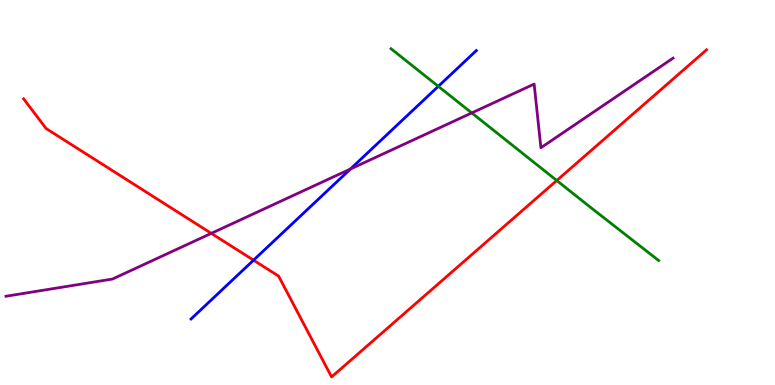[{'lines': ['blue', 'red'], 'intersections': [{'x': 3.27, 'y': 3.24}]}, {'lines': ['green', 'red'], 'intersections': [{'x': 7.18, 'y': 5.31}]}, {'lines': ['purple', 'red'], 'intersections': [{'x': 2.73, 'y': 3.94}]}, {'lines': ['blue', 'green'], 'intersections': [{'x': 5.66, 'y': 7.76}]}, {'lines': ['blue', 'purple'], 'intersections': [{'x': 4.52, 'y': 5.61}]}, {'lines': ['green', 'purple'], 'intersections': [{'x': 6.09, 'y': 7.07}]}]